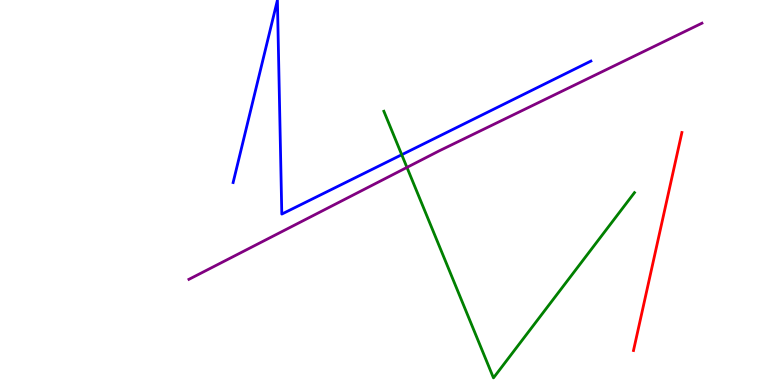[{'lines': ['blue', 'red'], 'intersections': []}, {'lines': ['green', 'red'], 'intersections': []}, {'lines': ['purple', 'red'], 'intersections': []}, {'lines': ['blue', 'green'], 'intersections': [{'x': 5.18, 'y': 5.98}]}, {'lines': ['blue', 'purple'], 'intersections': []}, {'lines': ['green', 'purple'], 'intersections': [{'x': 5.25, 'y': 5.65}]}]